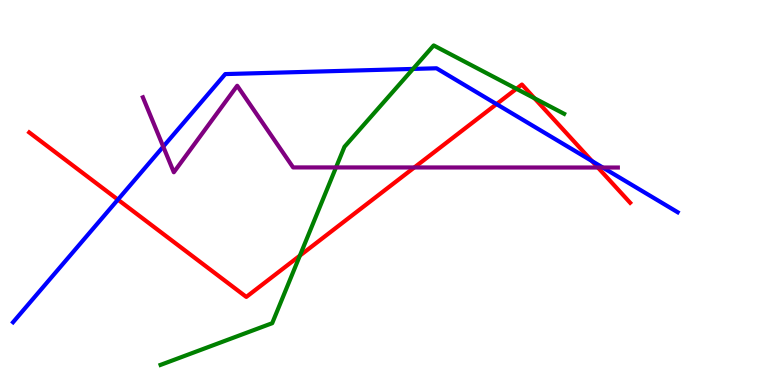[{'lines': ['blue', 'red'], 'intersections': [{'x': 1.52, 'y': 4.81}, {'x': 6.41, 'y': 7.3}, {'x': 7.64, 'y': 5.82}]}, {'lines': ['green', 'red'], 'intersections': [{'x': 3.87, 'y': 3.36}, {'x': 6.66, 'y': 7.69}, {'x': 6.9, 'y': 7.45}]}, {'lines': ['purple', 'red'], 'intersections': [{'x': 5.35, 'y': 5.65}, {'x': 7.71, 'y': 5.65}]}, {'lines': ['blue', 'green'], 'intersections': [{'x': 5.33, 'y': 8.21}]}, {'lines': ['blue', 'purple'], 'intersections': [{'x': 2.11, 'y': 6.19}, {'x': 7.78, 'y': 5.65}]}, {'lines': ['green', 'purple'], 'intersections': [{'x': 4.34, 'y': 5.65}]}]